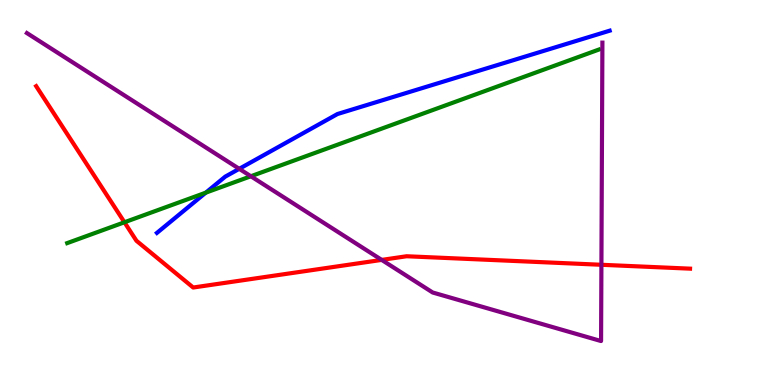[{'lines': ['blue', 'red'], 'intersections': []}, {'lines': ['green', 'red'], 'intersections': [{'x': 1.61, 'y': 4.23}]}, {'lines': ['purple', 'red'], 'intersections': [{'x': 4.93, 'y': 3.25}, {'x': 7.76, 'y': 3.12}]}, {'lines': ['blue', 'green'], 'intersections': [{'x': 2.66, 'y': 5.0}]}, {'lines': ['blue', 'purple'], 'intersections': [{'x': 3.09, 'y': 5.61}]}, {'lines': ['green', 'purple'], 'intersections': [{'x': 3.24, 'y': 5.42}]}]